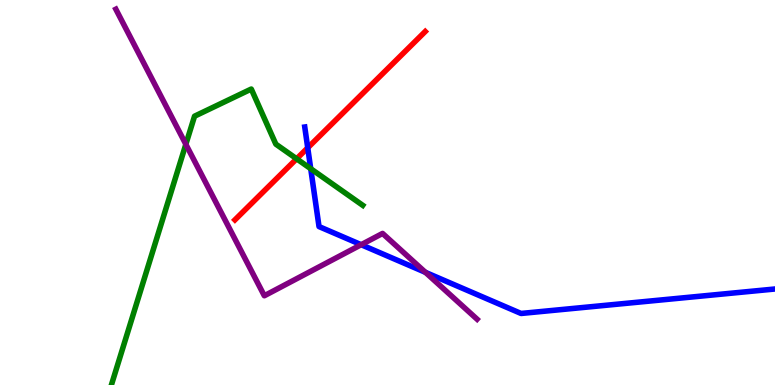[{'lines': ['blue', 'red'], 'intersections': [{'x': 3.97, 'y': 6.16}]}, {'lines': ['green', 'red'], 'intersections': [{'x': 3.83, 'y': 5.88}]}, {'lines': ['purple', 'red'], 'intersections': []}, {'lines': ['blue', 'green'], 'intersections': [{'x': 4.01, 'y': 5.62}]}, {'lines': ['blue', 'purple'], 'intersections': [{'x': 4.66, 'y': 3.64}, {'x': 5.49, 'y': 2.93}]}, {'lines': ['green', 'purple'], 'intersections': [{'x': 2.4, 'y': 6.25}]}]